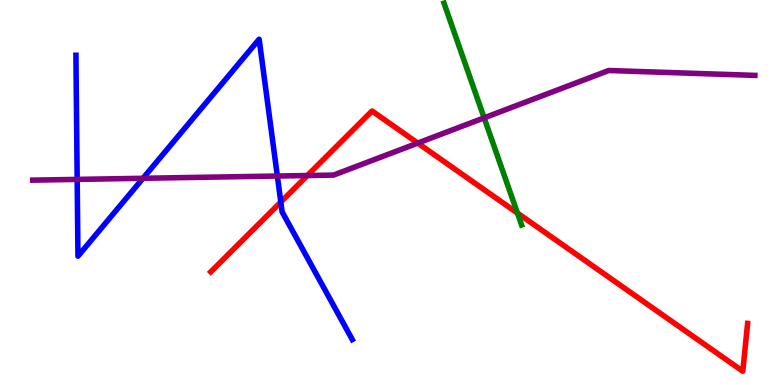[{'lines': ['blue', 'red'], 'intersections': [{'x': 3.62, 'y': 4.75}]}, {'lines': ['green', 'red'], 'intersections': [{'x': 6.68, 'y': 4.47}]}, {'lines': ['purple', 'red'], 'intersections': [{'x': 3.97, 'y': 5.44}, {'x': 5.39, 'y': 6.28}]}, {'lines': ['blue', 'green'], 'intersections': []}, {'lines': ['blue', 'purple'], 'intersections': [{'x': 0.996, 'y': 5.34}, {'x': 1.85, 'y': 5.37}, {'x': 3.58, 'y': 5.43}]}, {'lines': ['green', 'purple'], 'intersections': [{'x': 6.25, 'y': 6.94}]}]